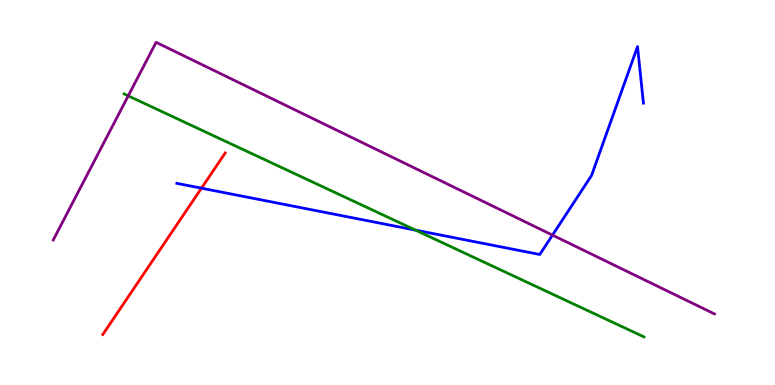[{'lines': ['blue', 'red'], 'intersections': [{'x': 2.6, 'y': 5.11}]}, {'lines': ['green', 'red'], 'intersections': []}, {'lines': ['purple', 'red'], 'intersections': []}, {'lines': ['blue', 'green'], 'intersections': [{'x': 5.36, 'y': 4.02}]}, {'lines': ['blue', 'purple'], 'intersections': [{'x': 7.13, 'y': 3.89}]}, {'lines': ['green', 'purple'], 'intersections': [{'x': 1.65, 'y': 7.51}]}]